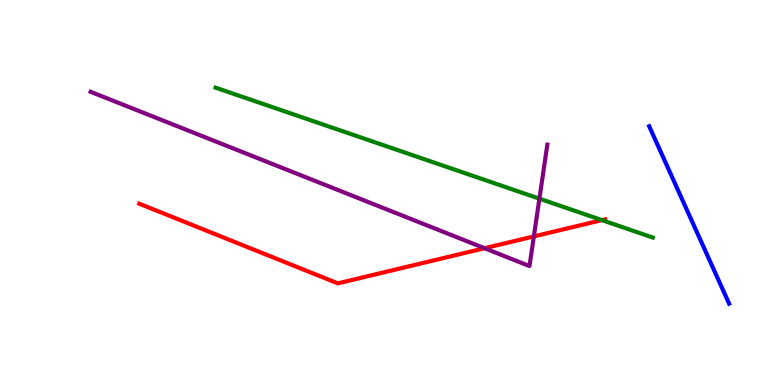[{'lines': ['blue', 'red'], 'intersections': []}, {'lines': ['green', 'red'], 'intersections': [{'x': 7.77, 'y': 4.28}]}, {'lines': ['purple', 'red'], 'intersections': [{'x': 6.25, 'y': 3.55}, {'x': 6.89, 'y': 3.86}]}, {'lines': ['blue', 'green'], 'intersections': []}, {'lines': ['blue', 'purple'], 'intersections': []}, {'lines': ['green', 'purple'], 'intersections': [{'x': 6.96, 'y': 4.84}]}]